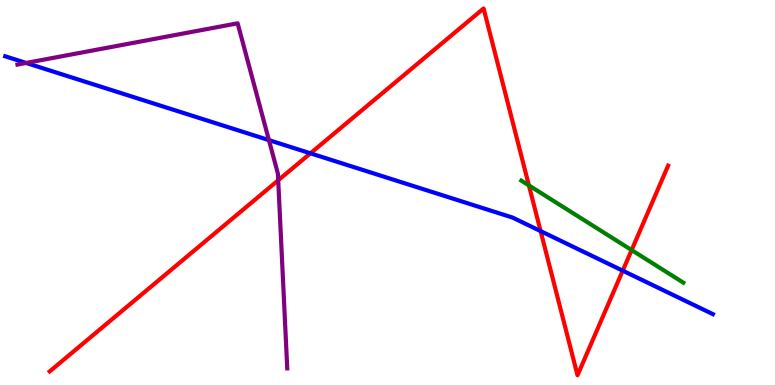[{'lines': ['blue', 'red'], 'intersections': [{'x': 4.01, 'y': 6.02}, {'x': 6.98, 'y': 4.0}, {'x': 8.04, 'y': 2.97}]}, {'lines': ['green', 'red'], 'intersections': [{'x': 6.82, 'y': 5.18}, {'x': 8.15, 'y': 3.5}]}, {'lines': ['purple', 'red'], 'intersections': [{'x': 3.59, 'y': 5.32}]}, {'lines': ['blue', 'green'], 'intersections': []}, {'lines': ['blue', 'purple'], 'intersections': [{'x': 0.337, 'y': 8.36}, {'x': 3.47, 'y': 6.36}]}, {'lines': ['green', 'purple'], 'intersections': []}]